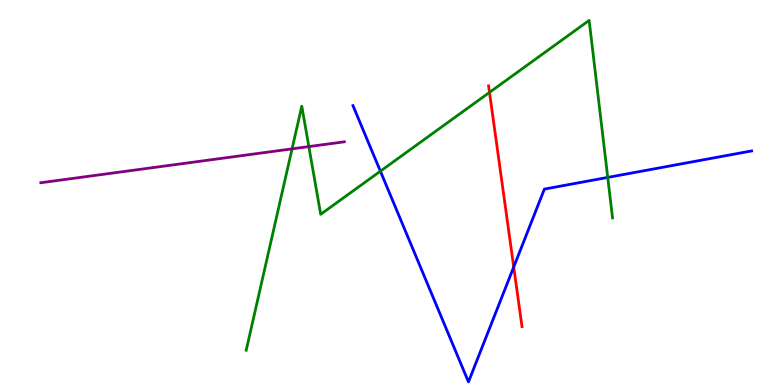[{'lines': ['blue', 'red'], 'intersections': [{'x': 6.63, 'y': 3.07}]}, {'lines': ['green', 'red'], 'intersections': [{'x': 6.32, 'y': 7.6}]}, {'lines': ['purple', 'red'], 'intersections': []}, {'lines': ['blue', 'green'], 'intersections': [{'x': 4.91, 'y': 5.55}, {'x': 7.84, 'y': 5.39}]}, {'lines': ['blue', 'purple'], 'intersections': []}, {'lines': ['green', 'purple'], 'intersections': [{'x': 3.77, 'y': 6.13}, {'x': 3.99, 'y': 6.19}]}]